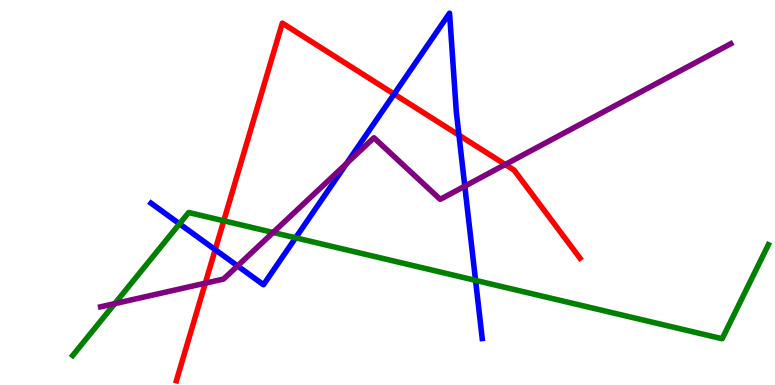[{'lines': ['blue', 'red'], 'intersections': [{'x': 2.78, 'y': 3.51}, {'x': 5.09, 'y': 7.56}, {'x': 5.92, 'y': 6.49}]}, {'lines': ['green', 'red'], 'intersections': [{'x': 2.89, 'y': 4.26}]}, {'lines': ['purple', 'red'], 'intersections': [{'x': 2.65, 'y': 2.64}, {'x': 6.52, 'y': 5.73}]}, {'lines': ['blue', 'green'], 'intersections': [{'x': 2.32, 'y': 4.19}, {'x': 3.81, 'y': 3.82}, {'x': 6.14, 'y': 2.72}]}, {'lines': ['blue', 'purple'], 'intersections': [{'x': 3.06, 'y': 3.09}, {'x': 4.47, 'y': 5.75}, {'x': 6.0, 'y': 5.16}]}, {'lines': ['green', 'purple'], 'intersections': [{'x': 1.48, 'y': 2.11}, {'x': 3.52, 'y': 3.96}]}]